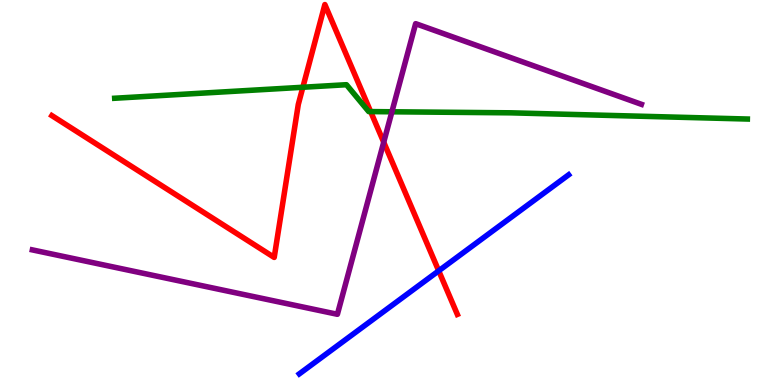[{'lines': ['blue', 'red'], 'intersections': [{'x': 5.66, 'y': 2.97}]}, {'lines': ['green', 'red'], 'intersections': [{'x': 3.91, 'y': 7.73}, {'x': 4.78, 'y': 7.1}]}, {'lines': ['purple', 'red'], 'intersections': [{'x': 4.95, 'y': 6.31}]}, {'lines': ['blue', 'green'], 'intersections': []}, {'lines': ['blue', 'purple'], 'intersections': []}, {'lines': ['green', 'purple'], 'intersections': [{'x': 5.06, 'y': 7.1}]}]